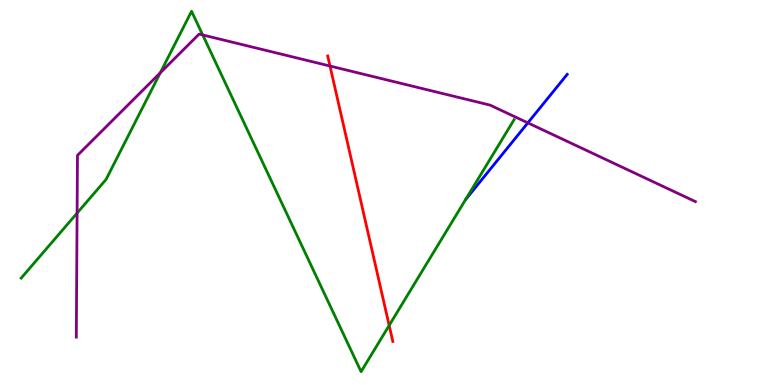[{'lines': ['blue', 'red'], 'intersections': []}, {'lines': ['green', 'red'], 'intersections': [{'x': 5.02, 'y': 1.55}]}, {'lines': ['purple', 'red'], 'intersections': [{'x': 4.26, 'y': 8.28}]}, {'lines': ['blue', 'green'], 'intersections': []}, {'lines': ['blue', 'purple'], 'intersections': [{'x': 6.81, 'y': 6.81}]}, {'lines': ['green', 'purple'], 'intersections': [{'x': 0.995, 'y': 4.46}, {'x': 2.07, 'y': 8.11}, {'x': 2.62, 'y': 9.09}]}]